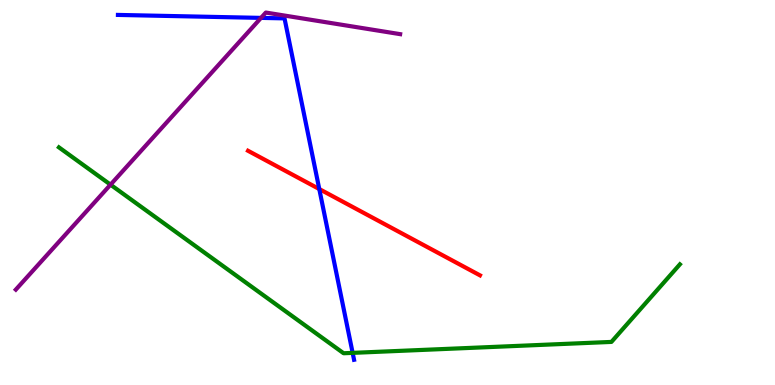[{'lines': ['blue', 'red'], 'intersections': [{'x': 4.12, 'y': 5.09}]}, {'lines': ['green', 'red'], 'intersections': []}, {'lines': ['purple', 'red'], 'intersections': []}, {'lines': ['blue', 'green'], 'intersections': [{'x': 4.55, 'y': 0.835}]}, {'lines': ['blue', 'purple'], 'intersections': [{'x': 3.37, 'y': 9.54}]}, {'lines': ['green', 'purple'], 'intersections': [{'x': 1.43, 'y': 5.2}]}]